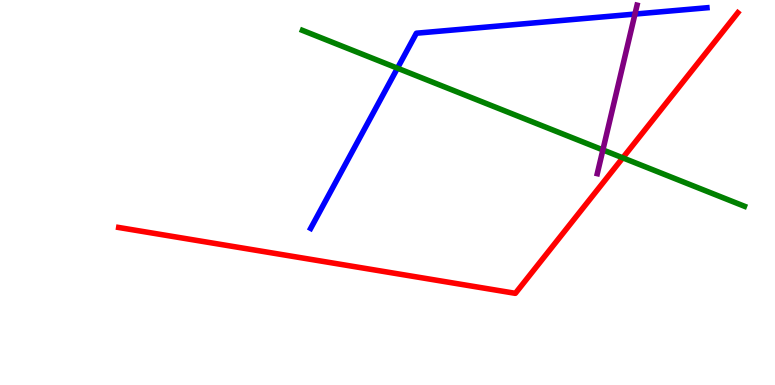[{'lines': ['blue', 'red'], 'intersections': []}, {'lines': ['green', 'red'], 'intersections': [{'x': 8.04, 'y': 5.9}]}, {'lines': ['purple', 'red'], 'intersections': []}, {'lines': ['blue', 'green'], 'intersections': [{'x': 5.13, 'y': 8.23}]}, {'lines': ['blue', 'purple'], 'intersections': [{'x': 8.19, 'y': 9.63}]}, {'lines': ['green', 'purple'], 'intersections': [{'x': 7.78, 'y': 6.11}]}]